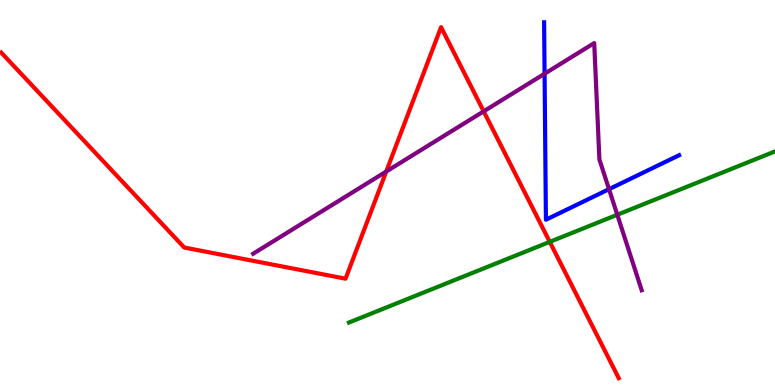[{'lines': ['blue', 'red'], 'intersections': []}, {'lines': ['green', 'red'], 'intersections': [{'x': 7.09, 'y': 3.72}]}, {'lines': ['purple', 'red'], 'intersections': [{'x': 4.98, 'y': 5.54}, {'x': 6.24, 'y': 7.11}]}, {'lines': ['blue', 'green'], 'intersections': []}, {'lines': ['blue', 'purple'], 'intersections': [{'x': 7.03, 'y': 8.08}, {'x': 7.86, 'y': 5.09}]}, {'lines': ['green', 'purple'], 'intersections': [{'x': 7.96, 'y': 4.42}]}]